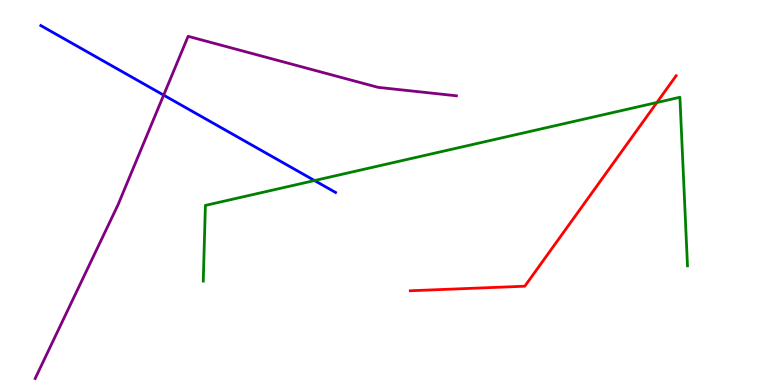[{'lines': ['blue', 'red'], 'intersections': []}, {'lines': ['green', 'red'], 'intersections': [{'x': 8.48, 'y': 7.34}]}, {'lines': ['purple', 'red'], 'intersections': []}, {'lines': ['blue', 'green'], 'intersections': [{'x': 4.06, 'y': 5.31}]}, {'lines': ['blue', 'purple'], 'intersections': [{'x': 2.11, 'y': 7.53}]}, {'lines': ['green', 'purple'], 'intersections': []}]